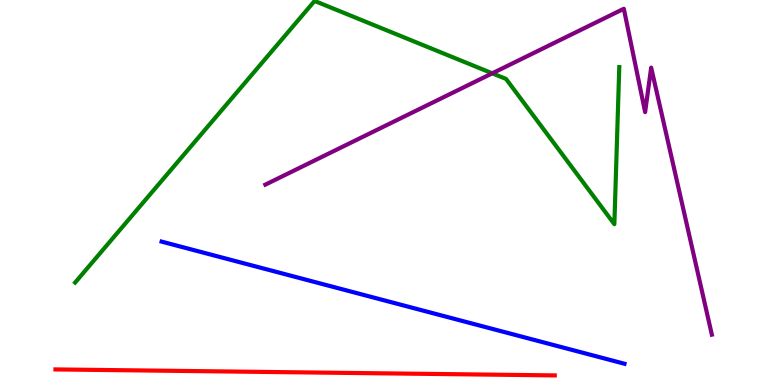[{'lines': ['blue', 'red'], 'intersections': []}, {'lines': ['green', 'red'], 'intersections': []}, {'lines': ['purple', 'red'], 'intersections': []}, {'lines': ['blue', 'green'], 'intersections': []}, {'lines': ['blue', 'purple'], 'intersections': []}, {'lines': ['green', 'purple'], 'intersections': [{'x': 6.35, 'y': 8.1}]}]